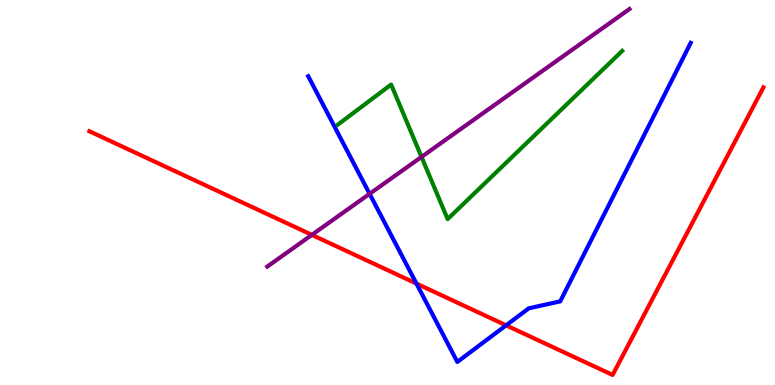[{'lines': ['blue', 'red'], 'intersections': [{'x': 5.37, 'y': 2.63}, {'x': 6.53, 'y': 1.55}]}, {'lines': ['green', 'red'], 'intersections': []}, {'lines': ['purple', 'red'], 'intersections': [{'x': 4.02, 'y': 3.9}]}, {'lines': ['blue', 'green'], 'intersections': []}, {'lines': ['blue', 'purple'], 'intersections': [{'x': 4.77, 'y': 4.97}]}, {'lines': ['green', 'purple'], 'intersections': [{'x': 5.44, 'y': 5.92}]}]